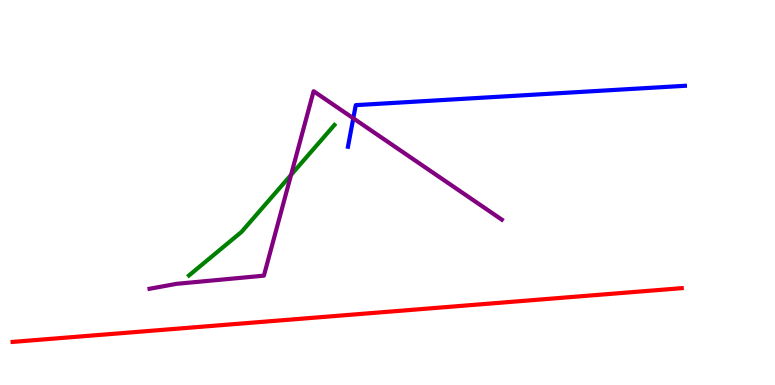[{'lines': ['blue', 'red'], 'intersections': []}, {'lines': ['green', 'red'], 'intersections': []}, {'lines': ['purple', 'red'], 'intersections': []}, {'lines': ['blue', 'green'], 'intersections': []}, {'lines': ['blue', 'purple'], 'intersections': [{'x': 4.56, 'y': 6.93}]}, {'lines': ['green', 'purple'], 'intersections': [{'x': 3.76, 'y': 5.46}]}]